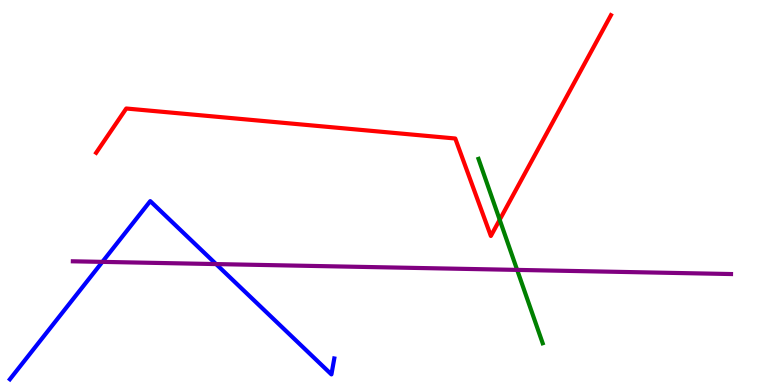[{'lines': ['blue', 'red'], 'intersections': []}, {'lines': ['green', 'red'], 'intersections': [{'x': 6.45, 'y': 4.29}]}, {'lines': ['purple', 'red'], 'intersections': []}, {'lines': ['blue', 'green'], 'intersections': []}, {'lines': ['blue', 'purple'], 'intersections': [{'x': 1.32, 'y': 3.2}, {'x': 2.79, 'y': 3.14}]}, {'lines': ['green', 'purple'], 'intersections': [{'x': 6.67, 'y': 2.99}]}]